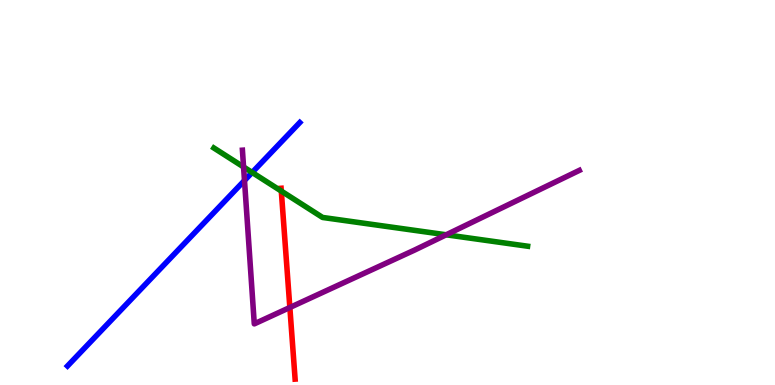[{'lines': ['blue', 'red'], 'intersections': []}, {'lines': ['green', 'red'], 'intersections': [{'x': 3.63, 'y': 5.04}]}, {'lines': ['purple', 'red'], 'intersections': [{'x': 3.74, 'y': 2.01}]}, {'lines': ['blue', 'green'], 'intersections': [{'x': 3.25, 'y': 5.52}]}, {'lines': ['blue', 'purple'], 'intersections': [{'x': 3.15, 'y': 5.31}]}, {'lines': ['green', 'purple'], 'intersections': [{'x': 3.14, 'y': 5.66}, {'x': 5.76, 'y': 3.9}]}]